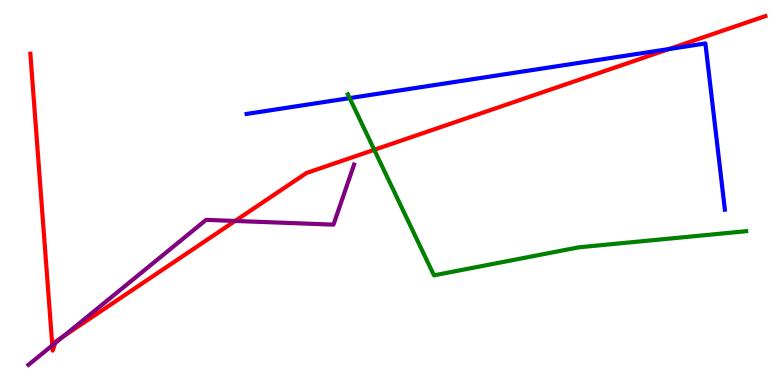[{'lines': ['blue', 'red'], 'intersections': [{'x': 8.63, 'y': 8.73}]}, {'lines': ['green', 'red'], 'intersections': [{'x': 4.83, 'y': 6.11}]}, {'lines': ['purple', 'red'], 'intersections': [{'x': 0.675, 'y': 1.03}, {'x': 0.711, 'y': 1.09}, {'x': 0.817, 'y': 1.26}, {'x': 3.03, 'y': 4.26}]}, {'lines': ['blue', 'green'], 'intersections': [{'x': 4.51, 'y': 7.45}]}, {'lines': ['blue', 'purple'], 'intersections': []}, {'lines': ['green', 'purple'], 'intersections': []}]